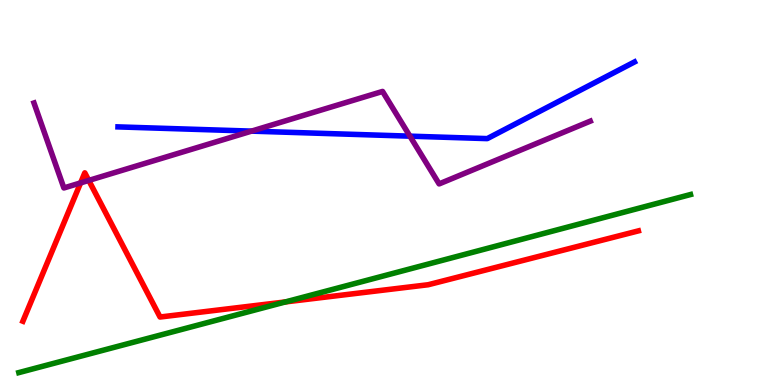[{'lines': ['blue', 'red'], 'intersections': []}, {'lines': ['green', 'red'], 'intersections': [{'x': 3.68, 'y': 2.16}]}, {'lines': ['purple', 'red'], 'intersections': [{'x': 1.04, 'y': 5.25}, {'x': 1.15, 'y': 5.31}]}, {'lines': ['blue', 'green'], 'intersections': []}, {'lines': ['blue', 'purple'], 'intersections': [{'x': 3.25, 'y': 6.59}, {'x': 5.29, 'y': 6.46}]}, {'lines': ['green', 'purple'], 'intersections': []}]